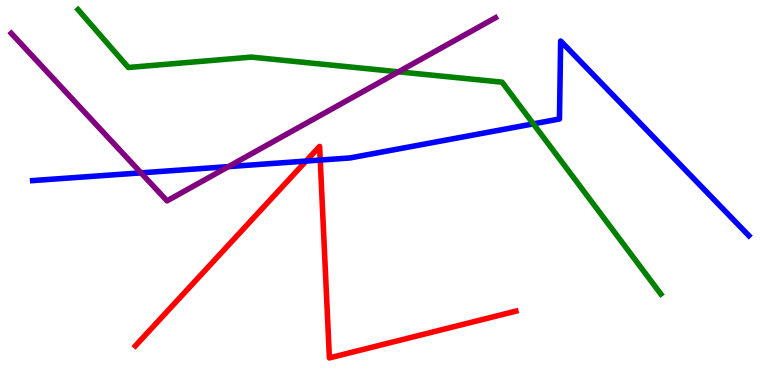[{'lines': ['blue', 'red'], 'intersections': [{'x': 3.95, 'y': 5.82}, {'x': 4.13, 'y': 5.84}]}, {'lines': ['green', 'red'], 'intersections': []}, {'lines': ['purple', 'red'], 'intersections': []}, {'lines': ['blue', 'green'], 'intersections': [{'x': 6.88, 'y': 6.78}]}, {'lines': ['blue', 'purple'], 'intersections': [{'x': 1.82, 'y': 5.51}, {'x': 2.95, 'y': 5.67}]}, {'lines': ['green', 'purple'], 'intersections': [{'x': 5.14, 'y': 8.13}]}]